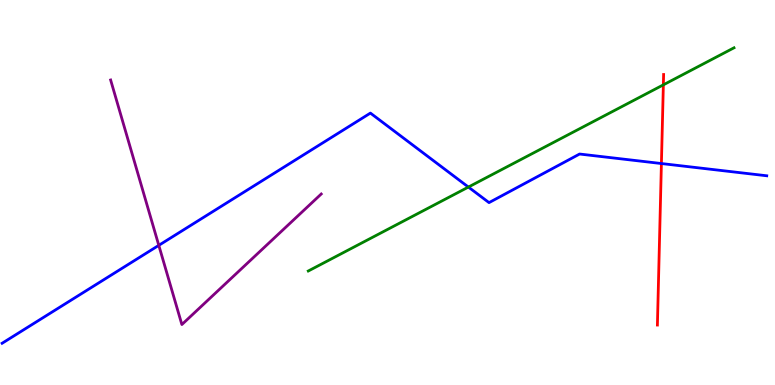[{'lines': ['blue', 'red'], 'intersections': [{'x': 8.53, 'y': 5.75}]}, {'lines': ['green', 'red'], 'intersections': [{'x': 8.56, 'y': 7.8}]}, {'lines': ['purple', 'red'], 'intersections': []}, {'lines': ['blue', 'green'], 'intersections': [{'x': 6.04, 'y': 5.14}]}, {'lines': ['blue', 'purple'], 'intersections': [{'x': 2.05, 'y': 3.63}]}, {'lines': ['green', 'purple'], 'intersections': []}]